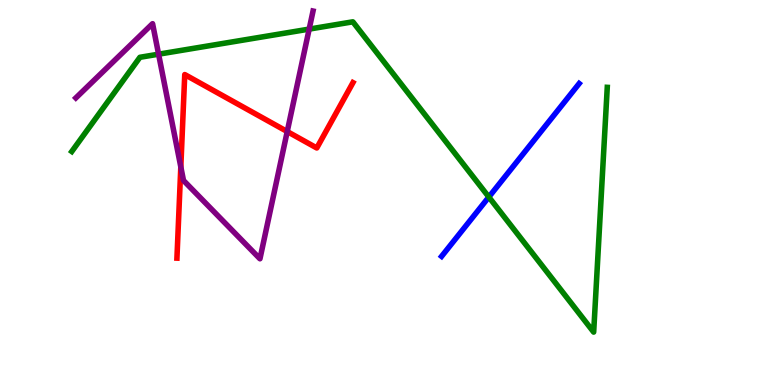[{'lines': ['blue', 'red'], 'intersections': []}, {'lines': ['green', 'red'], 'intersections': []}, {'lines': ['purple', 'red'], 'intersections': [{'x': 2.33, 'y': 5.66}, {'x': 3.71, 'y': 6.58}]}, {'lines': ['blue', 'green'], 'intersections': [{'x': 6.31, 'y': 4.88}]}, {'lines': ['blue', 'purple'], 'intersections': []}, {'lines': ['green', 'purple'], 'intersections': [{'x': 2.05, 'y': 8.59}, {'x': 3.99, 'y': 9.24}]}]